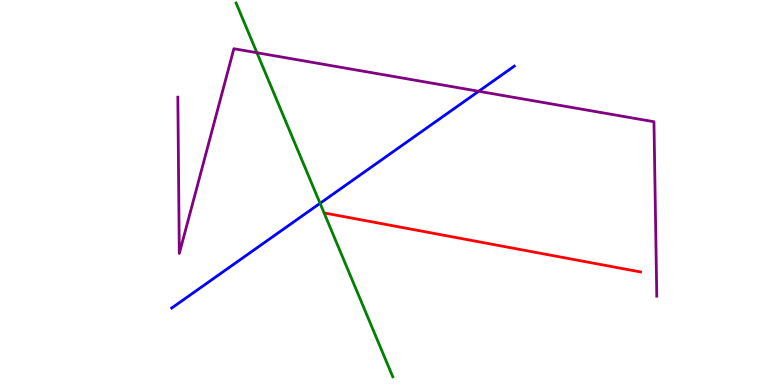[{'lines': ['blue', 'red'], 'intersections': []}, {'lines': ['green', 'red'], 'intersections': []}, {'lines': ['purple', 'red'], 'intersections': []}, {'lines': ['blue', 'green'], 'intersections': [{'x': 4.13, 'y': 4.72}]}, {'lines': ['blue', 'purple'], 'intersections': [{'x': 6.18, 'y': 7.63}]}, {'lines': ['green', 'purple'], 'intersections': [{'x': 3.32, 'y': 8.63}]}]